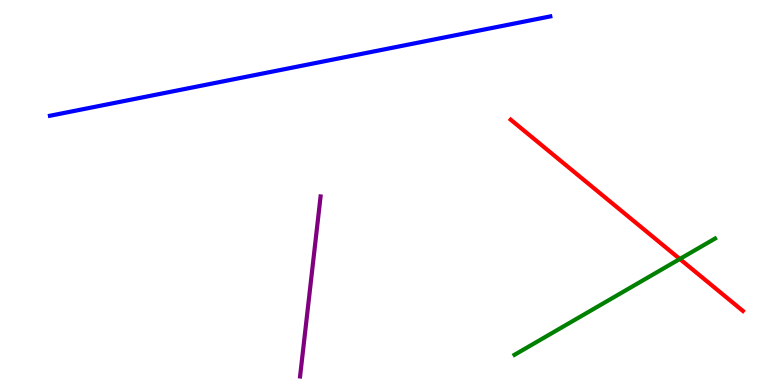[{'lines': ['blue', 'red'], 'intersections': []}, {'lines': ['green', 'red'], 'intersections': [{'x': 8.77, 'y': 3.27}]}, {'lines': ['purple', 'red'], 'intersections': []}, {'lines': ['blue', 'green'], 'intersections': []}, {'lines': ['blue', 'purple'], 'intersections': []}, {'lines': ['green', 'purple'], 'intersections': []}]